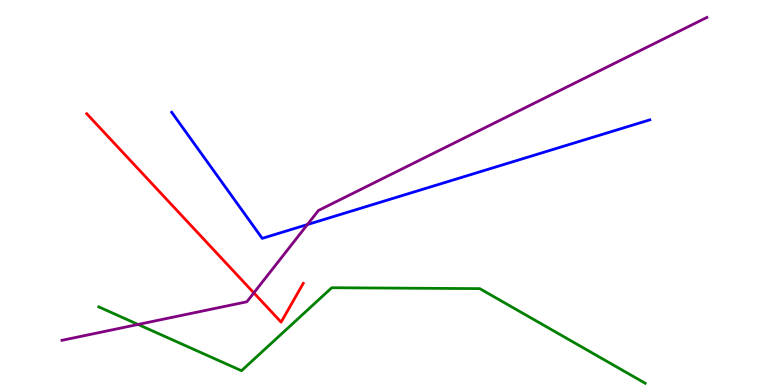[{'lines': ['blue', 'red'], 'intersections': []}, {'lines': ['green', 'red'], 'intersections': []}, {'lines': ['purple', 'red'], 'intersections': [{'x': 3.28, 'y': 2.39}]}, {'lines': ['blue', 'green'], 'intersections': []}, {'lines': ['blue', 'purple'], 'intersections': [{'x': 3.97, 'y': 4.17}]}, {'lines': ['green', 'purple'], 'intersections': [{'x': 1.78, 'y': 1.57}]}]